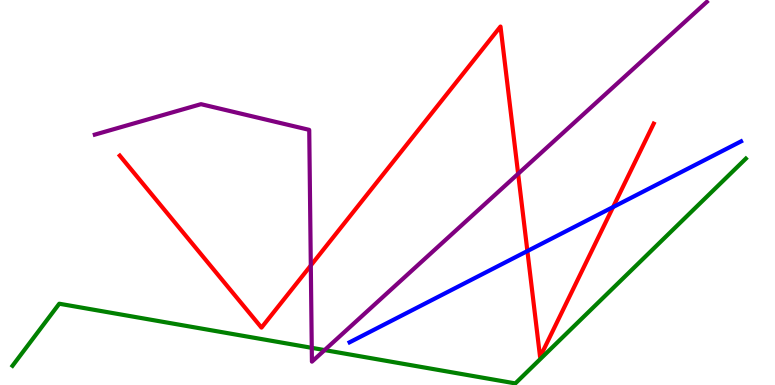[{'lines': ['blue', 'red'], 'intersections': [{'x': 6.81, 'y': 3.48}, {'x': 7.91, 'y': 4.62}]}, {'lines': ['green', 'red'], 'intersections': []}, {'lines': ['purple', 'red'], 'intersections': [{'x': 4.01, 'y': 3.1}, {'x': 6.69, 'y': 5.49}]}, {'lines': ['blue', 'green'], 'intersections': []}, {'lines': ['blue', 'purple'], 'intersections': []}, {'lines': ['green', 'purple'], 'intersections': [{'x': 4.02, 'y': 0.965}, {'x': 4.19, 'y': 0.907}]}]